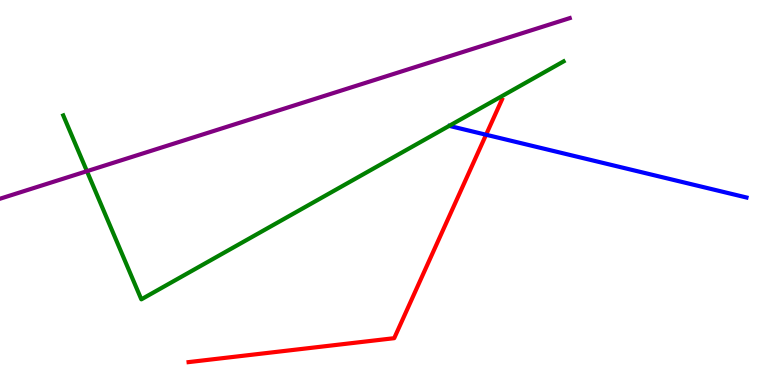[{'lines': ['blue', 'red'], 'intersections': [{'x': 6.27, 'y': 6.5}]}, {'lines': ['green', 'red'], 'intersections': []}, {'lines': ['purple', 'red'], 'intersections': []}, {'lines': ['blue', 'green'], 'intersections': []}, {'lines': ['blue', 'purple'], 'intersections': []}, {'lines': ['green', 'purple'], 'intersections': [{'x': 1.12, 'y': 5.55}]}]